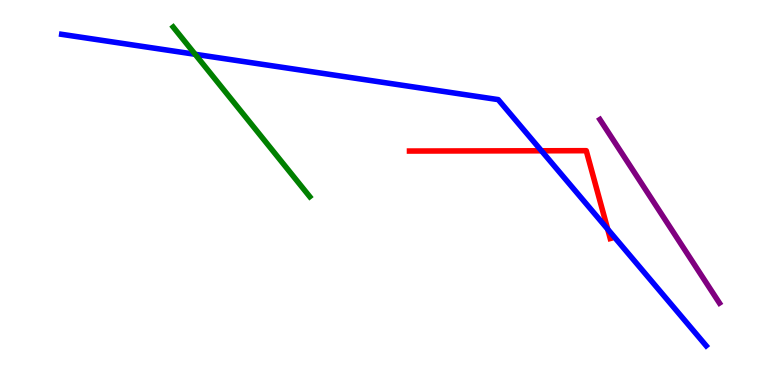[{'lines': ['blue', 'red'], 'intersections': [{'x': 6.99, 'y': 6.08}, {'x': 7.84, 'y': 4.05}]}, {'lines': ['green', 'red'], 'intersections': []}, {'lines': ['purple', 'red'], 'intersections': []}, {'lines': ['blue', 'green'], 'intersections': [{'x': 2.52, 'y': 8.59}]}, {'lines': ['blue', 'purple'], 'intersections': []}, {'lines': ['green', 'purple'], 'intersections': []}]